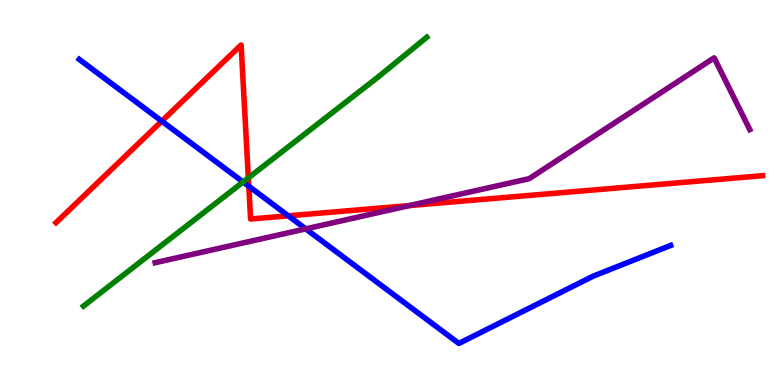[{'lines': ['blue', 'red'], 'intersections': [{'x': 2.09, 'y': 6.85}, {'x': 3.21, 'y': 5.16}, {'x': 3.72, 'y': 4.39}]}, {'lines': ['green', 'red'], 'intersections': [{'x': 3.2, 'y': 5.38}]}, {'lines': ['purple', 'red'], 'intersections': [{'x': 5.28, 'y': 4.66}]}, {'lines': ['blue', 'green'], 'intersections': [{'x': 3.14, 'y': 5.27}]}, {'lines': ['blue', 'purple'], 'intersections': [{'x': 3.94, 'y': 4.06}]}, {'lines': ['green', 'purple'], 'intersections': []}]